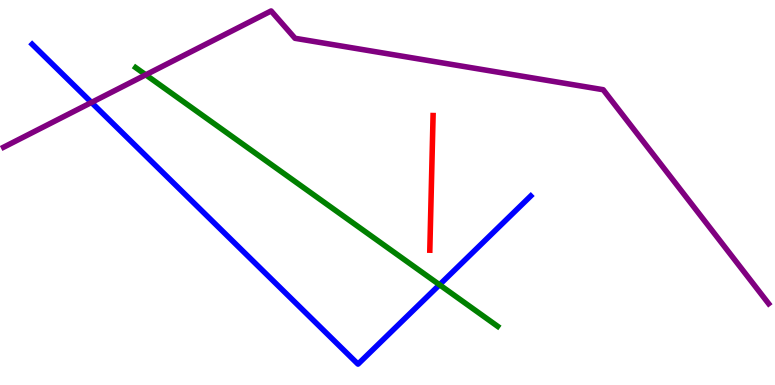[{'lines': ['blue', 'red'], 'intersections': []}, {'lines': ['green', 'red'], 'intersections': []}, {'lines': ['purple', 'red'], 'intersections': []}, {'lines': ['blue', 'green'], 'intersections': [{'x': 5.67, 'y': 2.6}]}, {'lines': ['blue', 'purple'], 'intersections': [{'x': 1.18, 'y': 7.34}]}, {'lines': ['green', 'purple'], 'intersections': [{'x': 1.88, 'y': 8.06}]}]